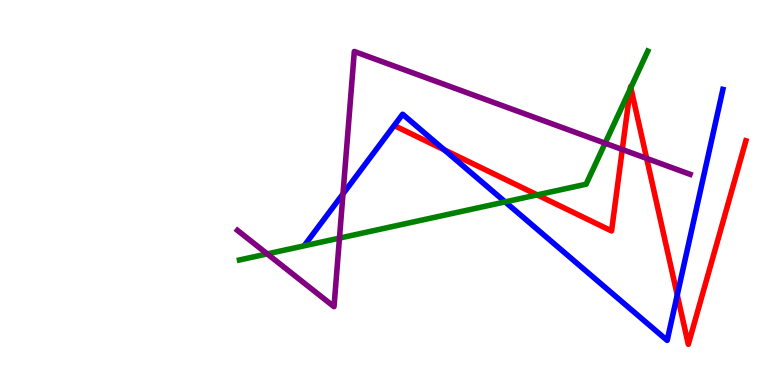[{'lines': ['blue', 'red'], 'intersections': [{'x': 5.73, 'y': 6.11}, {'x': 8.74, 'y': 2.34}]}, {'lines': ['green', 'red'], 'intersections': [{'x': 6.93, 'y': 4.94}, {'x': 8.13, 'y': 7.69}, {'x': 8.14, 'y': 7.72}]}, {'lines': ['purple', 'red'], 'intersections': [{'x': 8.03, 'y': 6.12}, {'x': 8.34, 'y': 5.89}]}, {'lines': ['blue', 'green'], 'intersections': [{'x': 6.52, 'y': 4.76}]}, {'lines': ['blue', 'purple'], 'intersections': [{'x': 4.43, 'y': 4.96}]}, {'lines': ['green', 'purple'], 'intersections': [{'x': 3.45, 'y': 3.41}, {'x': 4.38, 'y': 3.82}, {'x': 7.81, 'y': 6.28}]}]